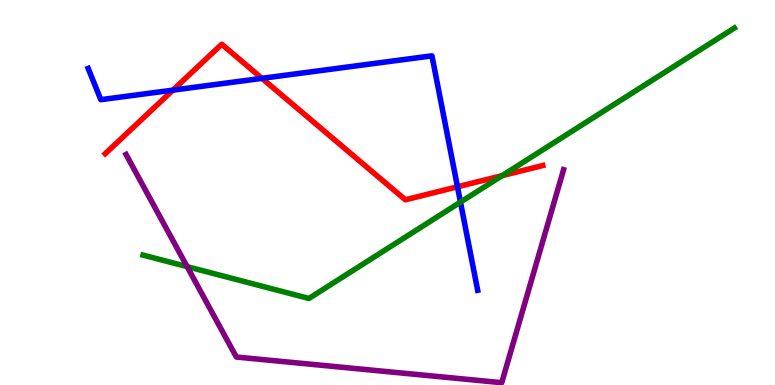[{'lines': ['blue', 'red'], 'intersections': [{'x': 2.23, 'y': 7.66}, {'x': 3.38, 'y': 7.97}, {'x': 5.9, 'y': 5.15}]}, {'lines': ['green', 'red'], 'intersections': [{'x': 6.48, 'y': 5.44}]}, {'lines': ['purple', 'red'], 'intersections': []}, {'lines': ['blue', 'green'], 'intersections': [{'x': 5.94, 'y': 4.75}]}, {'lines': ['blue', 'purple'], 'intersections': []}, {'lines': ['green', 'purple'], 'intersections': [{'x': 2.41, 'y': 3.07}]}]